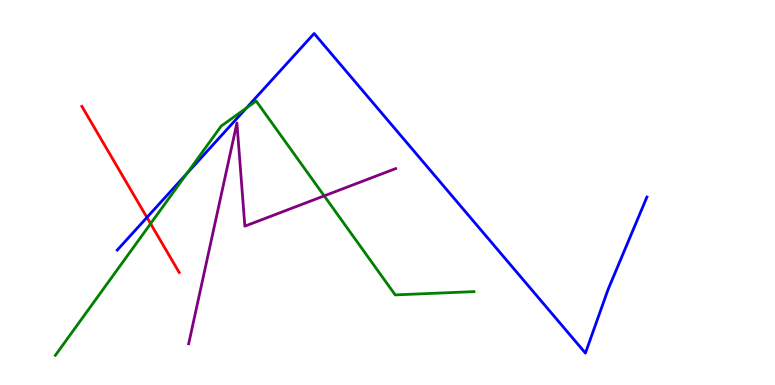[{'lines': ['blue', 'red'], 'intersections': [{'x': 1.9, 'y': 4.35}]}, {'lines': ['green', 'red'], 'intersections': [{'x': 1.94, 'y': 4.19}]}, {'lines': ['purple', 'red'], 'intersections': []}, {'lines': ['blue', 'green'], 'intersections': [{'x': 2.41, 'y': 5.49}, {'x': 3.18, 'y': 7.2}]}, {'lines': ['blue', 'purple'], 'intersections': []}, {'lines': ['green', 'purple'], 'intersections': [{'x': 4.18, 'y': 4.91}]}]